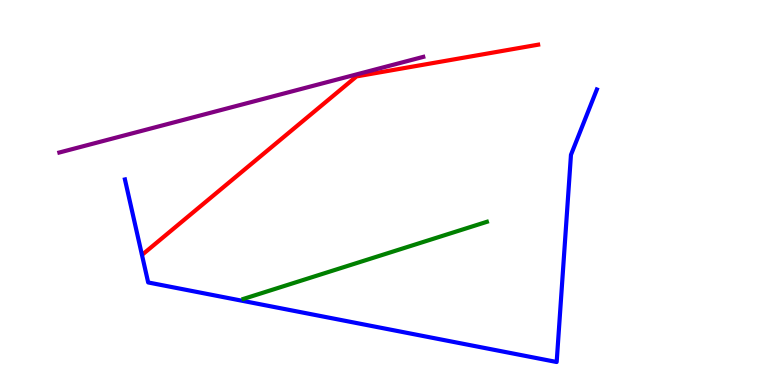[{'lines': ['blue', 'red'], 'intersections': []}, {'lines': ['green', 'red'], 'intersections': []}, {'lines': ['purple', 'red'], 'intersections': []}, {'lines': ['blue', 'green'], 'intersections': []}, {'lines': ['blue', 'purple'], 'intersections': []}, {'lines': ['green', 'purple'], 'intersections': []}]